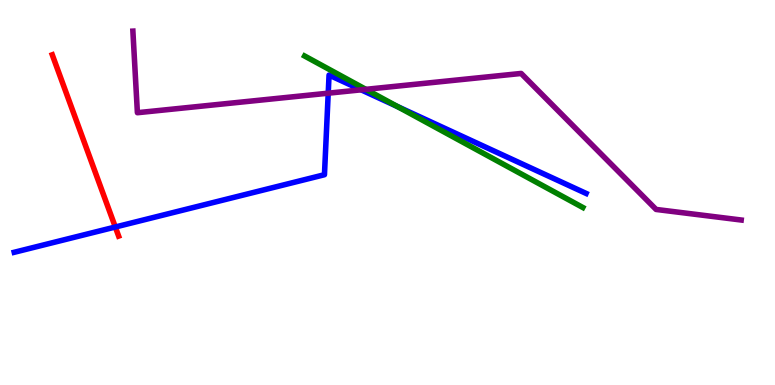[{'lines': ['blue', 'red'], 'intersections': [{'x': 1.49, 'y': 4.1}]}, {'lines': ['green', 'red'], 'intersections': []}, {'lines': ['purple', 'red'], 'intersections': []}, {'lines': ['blue', 'green'], 'intersections': [{'x': 5.13, 'y': 7.23}]}, {'lines': ['blue', 'purple'], 'intersections': [{'x': 4.24, 'y': 7.58}, {'x': 4.66, 'y': 7.67}]}, {'lines': ['green', 'purple'], 'intersections': [{'x': 4.72, 'y': 7.68}]}]